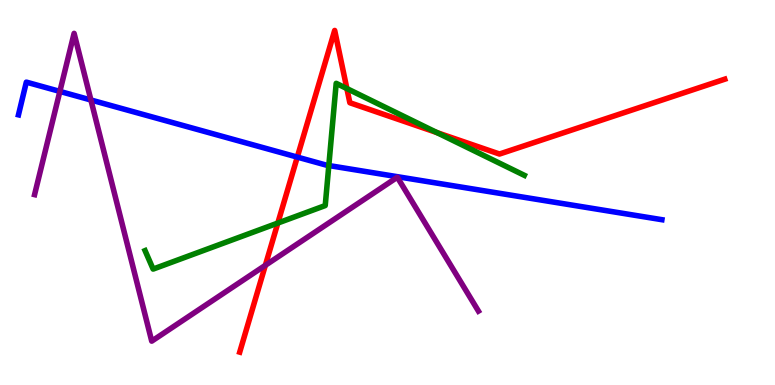[{'lines': ['blue', 'red'], 'intersections': [{'x': 3.84, 'y': 5.92}]}, {'lines': ['green', 'red'], 'intersections': [{'x': 3.58, 'y': 4.21}, {'x': 4.48, 'y': 7.7}, {'x': 5.64, 'y': 6.56}]}, {'lines': ['purple', 'red'], 'intersections': [{'x': 3.42, 'y': 3.11}]}, {'lines': ['blue', 'green'], 'intersections': [{'x': 4.24, 'y': 5.7}]}, {'lines': ['blue', 'purple'], 'intersections': [{'x': 0.773, 'y': 7.63}, {'x': 1.17, 'y': 7.4}]}, {'lines': ['green', 'purple'], 'intersections': []}]